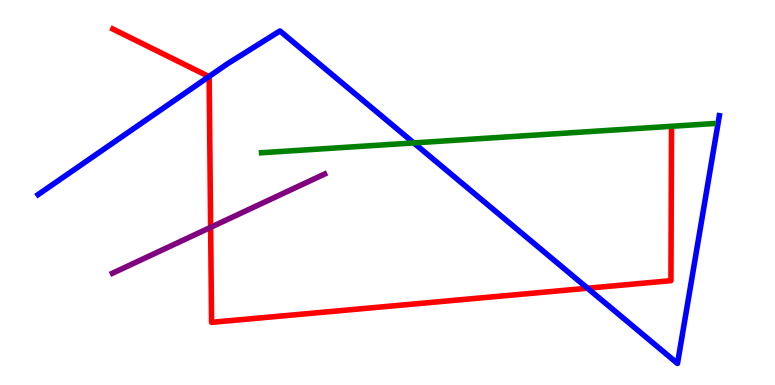[{'lines': ['blue', 'red'], 'intersections': [{'x': 2.7, 'y': 8.01}, {'x': 7.58, 'y': 2.51}]}, {'lines': ['green', 'red'], 'intersections': []}, {'lines': ['purple', 'red'], 'intersections': [{'x': 2.72, 'y': 4.1}]}, {'lines': ['blue', 'green'], 'intersections': [{'x': 5.34, 'y': 6.29}]}, {'lines': ['blue', 'purple'], 'intersections': []}, {'lines': ['green', 'purple'], 'intersections': []}]